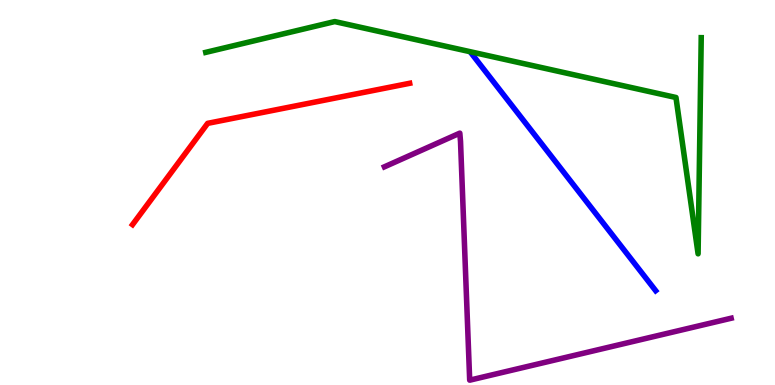[{'lines': ['blue', 'red'], 'intersections': []}, {'lines': ['green', 'red'], 'intersections': []}, {'lines': ['purple', 'red'], 'intersections': []}, {'lines': ['blue', 'green'], 'intersections': []}, {'lines': ['blue', 'purple'], 'intersections': []}, {'lines': ['green', 'purple'], 'intersections': []}]